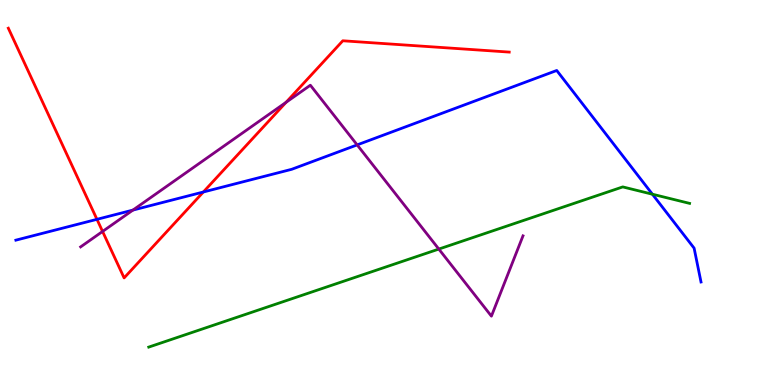[{'lines': ['blue', 'red'], 'intersections': [{'x': 1.25, 'y': 4.3}, {'x': 2.62, 'y': 5.01}]}, {'lines': ['green', 'red'], 'intersections': []}, {'lines': ['purple', 'red'], 'intersections': [{'x': 1.32, 'y': 3.99}, {'x': 3.69, 'y': 7.34}]}, {'lines': ['blue', 'green'], 'intersections': [{'x': 8.42, 'y': 4.96}]}, {'lines': ['blue', 'purple'], 'intersections': [{'x': 1.72, 'y': 4.54}, {'x': 4.61, 'y': 6.24}]}, {'lines': ['green', 'purple'], 'intersections': [{'x': 5.66, 'y': 3.53}]}]